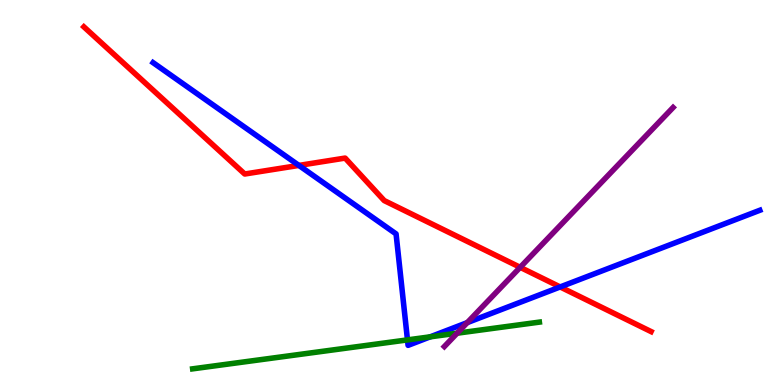[{'lines': ['blue', 'red'], 'intersections': [{'x': 3.86, 'y': 5.7}, {'x': 7.23, 'y': 2.55}]}, {'lines': ['green', 'red'], 'intersections': []}, {'lines': ['purple', 'red'], 'intersections': [{'x': 6.71, 'y': 3.06}]}, {'lines': ['blue', 'green'], 'intersections': [{'x': 5.26, 'y': 1.17}, {'x': 5.55, 'y': 1.25}]}, {'lines': ['blue', 'purple'], 'intersections': [{'x': 6.03, 'y': 1.62}]}, {'lines': ['green', 'purple'], 'intersections': [{'x': 5.9, 'y': 1.35}]}]